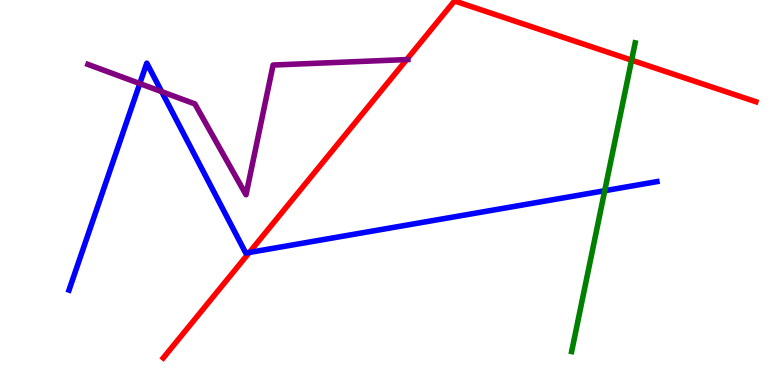[{'lines': ['blue', 'red'], 'intersections': [{'x': 3.22, 'y': 3.44}]}, {'lines': ['green', 'red'], 'intersections': [{'x': 8.15, 'y': 8.44}]}, {'lines': ['purple', 'red'], 'intersections': [{'x': 5.25, 'y': 8.45}]}, {'lines': ['blue', 'green'], 'intersections': [{'x': 7.8, 'y': 5.05}]}, {'lines': ['blue', 'purple'], 'intersections': [{'x': 1.8, 'y': 7.83}, {'x': 2.09, 'y': 7.62}]}, {'lines': ['green', 'purple'], 'intersections': []}]